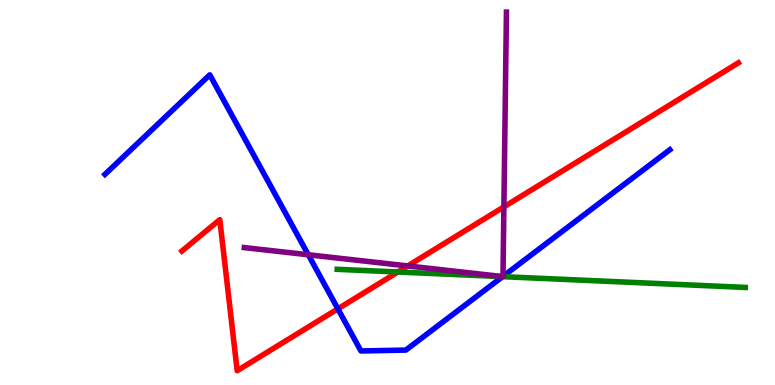[{'lines': ['blue', 'red'], 'intersections': [{'x': 4.36, 'y': 1.98}]}, {'lines': ['green', 'red'], 'intersections': [{'x': 5.13, 'y': 2.93}]}, {'lines': ['purple', 'red'], 'intersections': [{'x': 5.26, 'y': 3.09}, {'x': 6.5, 'y': 4.63}]}, {'lines': ['blue', 'green'], 'intersections': [{'x': 6.49, 'y': 2.81}]}, {'lines': ['blue', 'purple'], 'intersections': [{'x': 3.98, 'y': 3.38}, {'x': 6.49, 'y': 2.82}, {'x': 6.49, 'y': 2.82}]}, {'lines': ['green', 'purple'], 'intersections': []}]